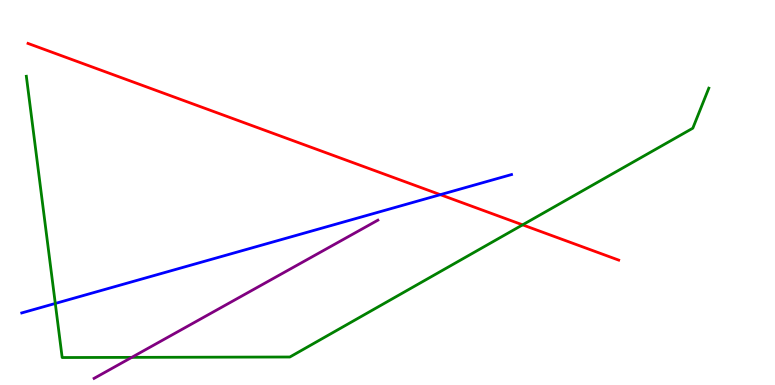[{'lines': ['blue', 'red'], 'intersections': [{'x': 5.68, 'y': 4.94}]}, {'lines': ['green', 'red'], 'intersections': [{'x': 6.74, 'y': 4.16}]}, {'lines': ['purple', 'red'], 'intersections': []}, {'lines': ['blue', 'green'], 'intersections': [{'x': 0.713, 'y': 2.12}]}, {'lines': ['blue', 'purple'], 'intersections': []}, {'lines': ['green', 'purple'], 'intersections': [{'x': 1.7, 'y': 0.718}]}]